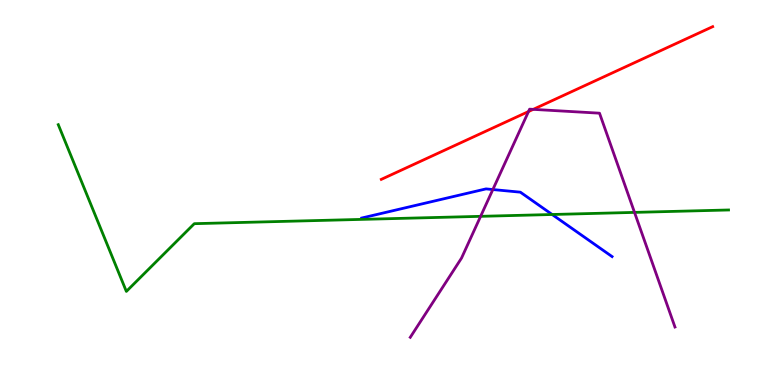[{'lines': ['blue', 'red'], 'intersections': []}, {'lines': ['green', 'red'], 'intersections': []}, {'lines': ['purple', 'red'], 'intersections': [{'x': 6.82, 'y': 7.1}, {'x': 6.88, 'y': 7.16}]}, {'lines': ['blue', 'green'], 'intersections': [{'x': 7.12, 'y': 4.43}]}, {'lines': ['blue', 'purple'], 'intersections': [{'x': 6.36, 'y': 5.08}]}, {'lines': ['green', 'purple'], 'intersections': [{'x': 6.2, 'y': 4.38}, {'x': 8.19, 'y': 4.48}]}]